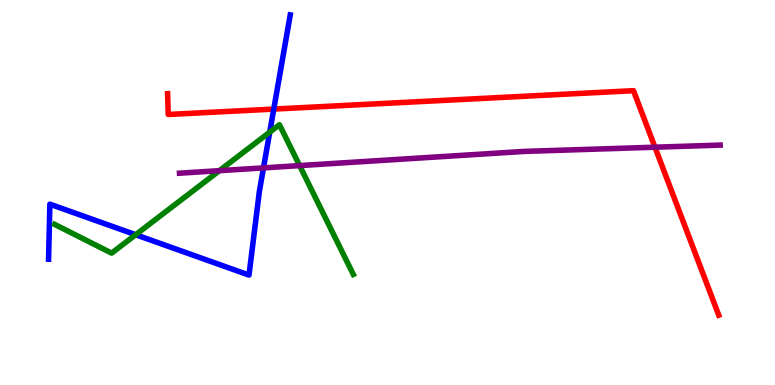[{'lines': ['blue', 'red'], 'intersections': [{'x': 3.53, 'y': 7.17}]}, {'lines': ['green', 'red'], 'intersections': []}, {'lines': ['purple', 'red'], 'intersections': [{'x': 8.45, 'y': 6.18}]}, {'lines': ['blue', 'green'], 'intersections': [{'x': 1.75, 'y': 3.9}, {'x': 3.48, 'y': 6.57}]}, {'lines': ['blue', 'purple'], 'intersections': [{'x': 3.4, 'y': 5.64}]}, {'lines': ['green', 'purple'], 'intersections': [{'x': 2.83, 'y': 5.57}, {'x': 3.87, 'y': 5.7}]}]